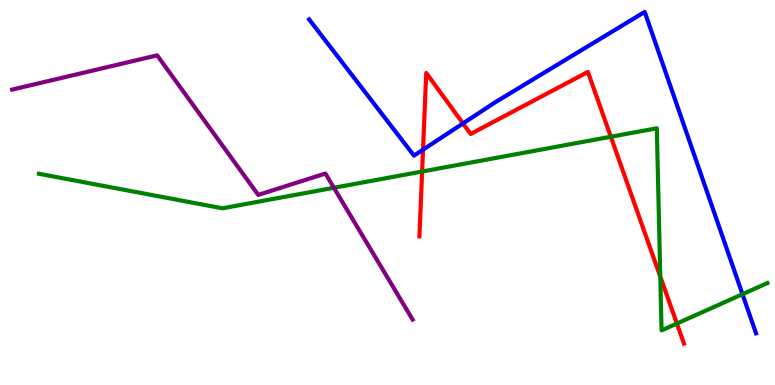[{'lines': ['blue', 'red'], 'intersections': [{'x': 5.46, 'y': 6.11}, {'x': 5.97, 'y': 6.79}]}, {'lines': ['green', 'red'], 'intersections': [{'x': 5.45, 'y': 5.54}, {'x': 7.88, 'y': 6.45}, {'x': 8.52, 'y': 2.81}, {'x': 8.73, 'y': 1.6}]}, {'lines': ['purple', 'red'], 'intersections': []}, {'lines': ['blue', 'green'], 'intersections': [{'x': 9.58, 'y': 2.36}]}, {'lines': ['blue', 'purple'], 'intersections': []}, {'lines': ['green', 'purple'], 'intersections': [{'x': 4.31, 'y': 5.12}]}]